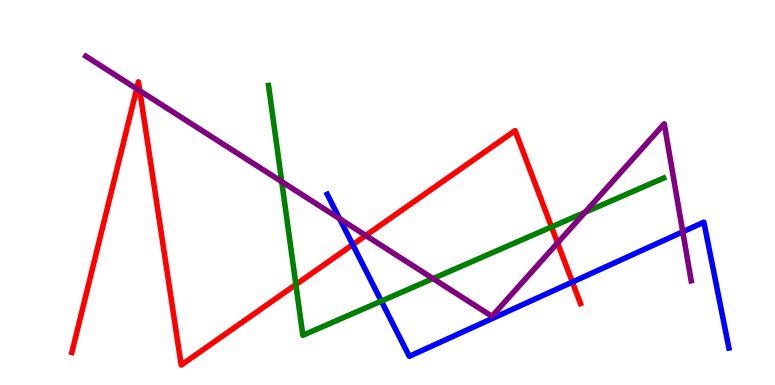[{'lines': ['blue', 'red'], 'intersections': [{'x': 4.55, 'y': 3.65}, {'x': 7.39, 'y': 2.67}]}, {'lines': ['green', 'red'], 'intersections': [{'x': 3.82, 'y': 2.61}, {'x': 7.12, 'y': 4.11}]}, {'lines': ['purple', 'red'], 'intersections': [{'x': 1.76, 'y': 7.69}, {'x': 1.8, 'y': 7.64}, {'x': 4.72, 'y': 3.88}, {'x': 7.19, 'y': 3.69}]}, {'lines': ['blue', 'green'], 'intersections': [{'x': 4.92, 'y': 2.18}]}, {'lines': ['blue', 'purple'], 'intersections': [{'x': 4.38, 'y': 4.32}, {'x': 8.81, 'y': 3.98}]}, {'lines': ['green', 'purple'], 'intersections': [{'x': 3.64, 'y': 5.28}, {'x': 5.59, 'y': 2.76}, {'x': 7.55, 'y': 4.48}]}]